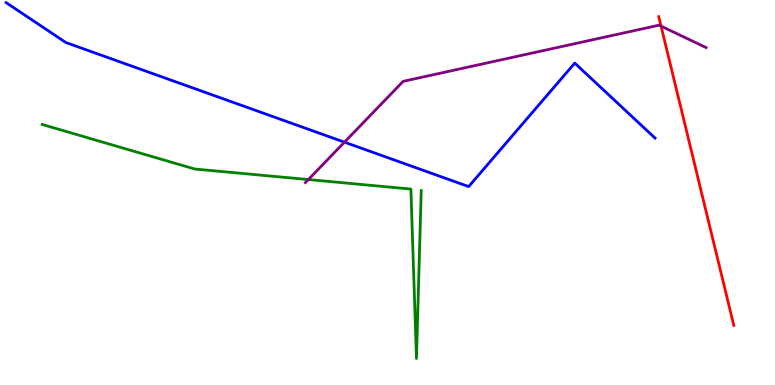[{'lines': ['blue', 'red'], 'intersections': []}, {'lines': ['green', 'red'], 'intersections': []}, {'lines': ['purple', 'red'], 'intersections': [{'x': 8.53, 'y': 9.32}]}, {'lines': ['blue', 'green'], 'intersections': []}, {'lines': ['blue', 'purple'], 'intersections': [{'x': 4.44, 'y': 6.31}]}, {'lines': ['green', 'purple'], 'intersections': [{'x': 3.98, 'y': 5.34}]}]